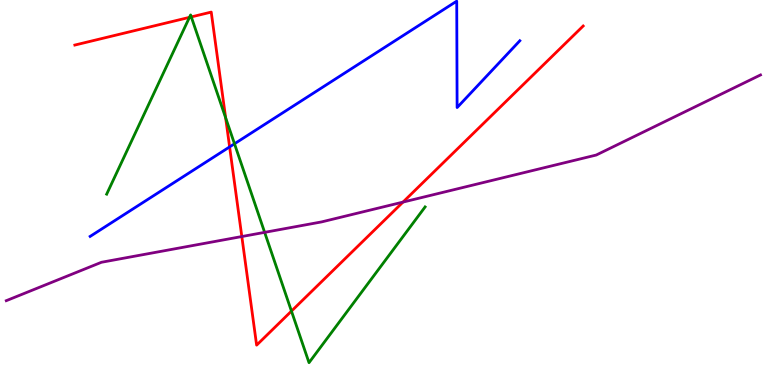[{'lines': ['blue', 'red'], 'intersections': [{'x': 2.96, 'y': 6.18}]}, {'lines': ['green', 'red'], 'intersections': [{'x': 2.44, 'y': 9.55}, {'x': 2.47, 'y': 9.56}, {'x': 2.91, 'y': 6.94}, {'x': 3.76, 'y': 1.92}]}, {'lines': ['purple', 'red'], 'intersections': [{'x': 3.12, 'y': 3.86}, {'x': 5.2, 'y': 4.75}]}, {'lines': ['blue', 'green'], 'intersections': [{'x': 3.03, 'y': 6.27}]}, {'lines': ['blue', 'purple'], 'intersections': []}, {'lines': ['green', 'purple'], 'intersections': [{'x': 3.41, 'y': 3.96}]}]